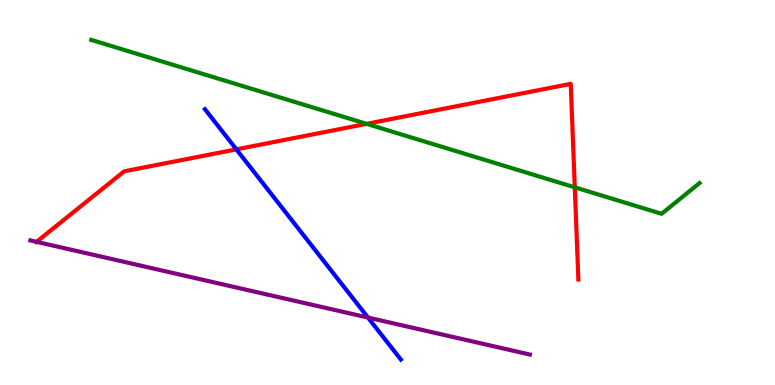[{'lines': ['blue', 'red'], 'intersections': [{'x': 3.05, 'y': 6.12}]}, {'lines': ['green', 'red'], 'intersections': [{'x': 4.73, 'y': 6.78}, {'x': 7.42, 'y': 5.13}]}, {'lines': ['purple', 'red'], 'intersections': [{'x': 0.471, 'y': 3.72}]}, {'lines': ['blue', 'green'], 'intersections': []}, {'lines': ['blue', 'purple'], 'intersections': [{'x': 4.75, 'y': 1.75}]}, {'lines': ['green', 'purple'], 'intersections': []}]